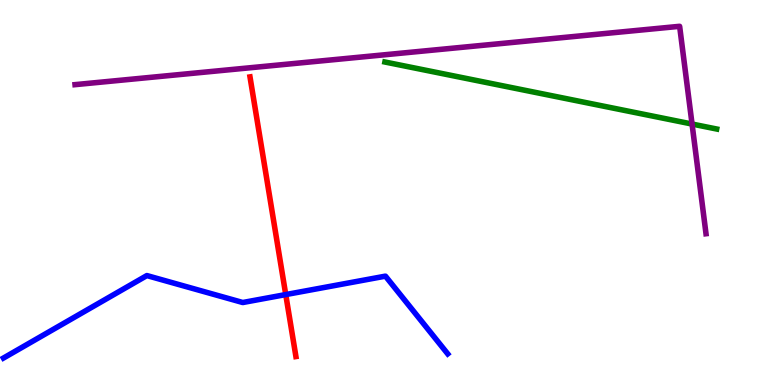[{'lines': ['blue', 'red'], 'intersections': [{'x': 3.69, 'y': 2.35}]}, {'lines': ['green', 'red'], 'intersections': []}, {'lines': ['purple', 'red'], 'intersections': []}, {'lines': ['blue', 'green'], 'intersections': []}, {'lines': ['blue', 'purple'], 'intersections': []}, {'lines': ['green', 'purple'], 'intersections': [{'x': 8.93, 'y': 6.78}]}]